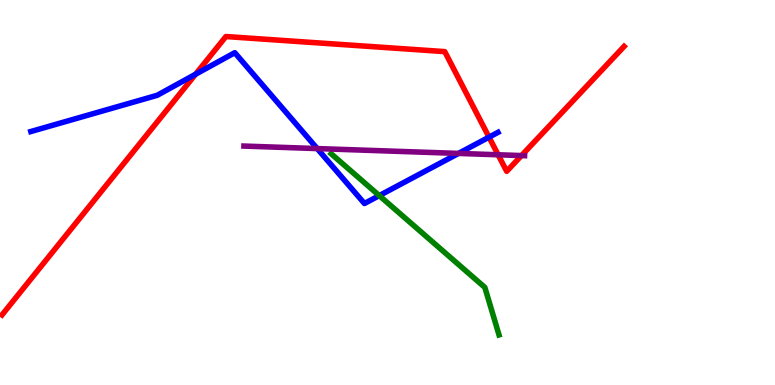[{'lines': ['blue', 'red'], 'intersections': [{'x': 2.52, 'y': 8.07}, {'x': 6.31, 'y': 6.44}]}, {'lines': ['green', 'red'], 'intersections': []}, {'lines': ['purple', 'red'], 'intersections': [{'x': 6.43, 'y': 5.98}, {'x': 6.73, 'y': 5.96}]}, {'lines': ['blue', 'green'], 'intersections': [{'x': 4.89, 'y': 4.92}]}, {'lines': ['blue', 'purple'], 'intersections': [{'x': 4.09, 'y': 6.14}, {'x': 5.92, 'y': 6.02}]}, {'lines': ['green', 'purple'], 'intersections': []}]